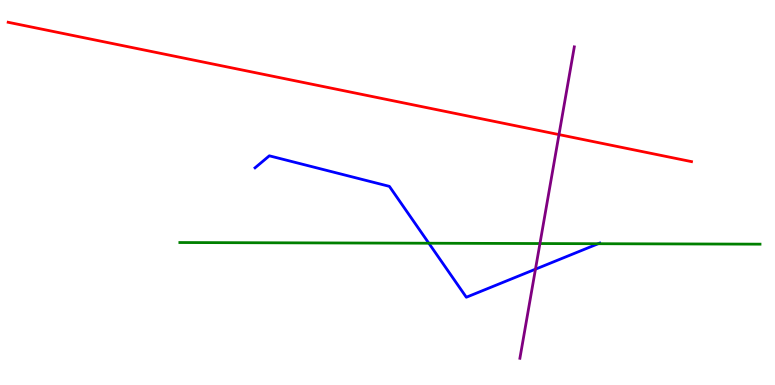[{'lines': ['blue', 'red'], 'intersections': []}, {'lines': ['green', 'red'], 'intersections': []}, {'lines': ['purple', 'red'], 'intersections': [{'x': 7.21, 'y': 6.5}]}, {'lines': ['blue', 'green'], 'intersections': [{'x': 5.53, 'y': 3.68}, {'x': 7.72, 'y': 3.67}]}, {'lines': ['blue', 'purple'], 'intersections': [{'x': 6.91, 'y': 3.01}]}, {'lines': ['green', 'purple'], 'intersections': [{'x': 6.97, 'y': 3.67}]}]